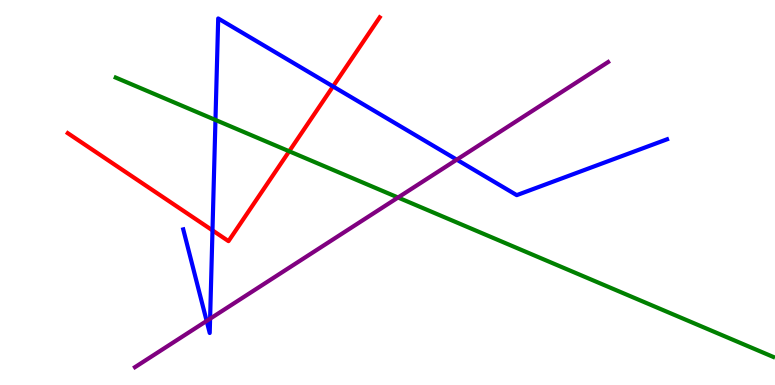[{'lines': ['blue', 'red'], 'intersections': [{'x': 2.74, 'y': 4.02}, {'x': 4.3, 'y': 7.76}]}, {'lines': ['green', 'red'], 'intersections': [{'x': 3.73, 'y': 6.07}]}, {'lines': ['purple', 'red'], 'intersections': []}, {'lines': ['blue', 'green'], 'intersections': [{'x': 2.78, 'y': 6.88}]}, {'lines': ['blue', 'purple'], 'intersections': [{'x': 2.67, 'y': 1.66}, {'x': 2.71, 'y': 1.72}, {'x': 5.89, 'y': 5.85}]}, {'lines': ['green', 'purple'], 'intersections': [{'x': 5.14, 'y': 4.87}]}]